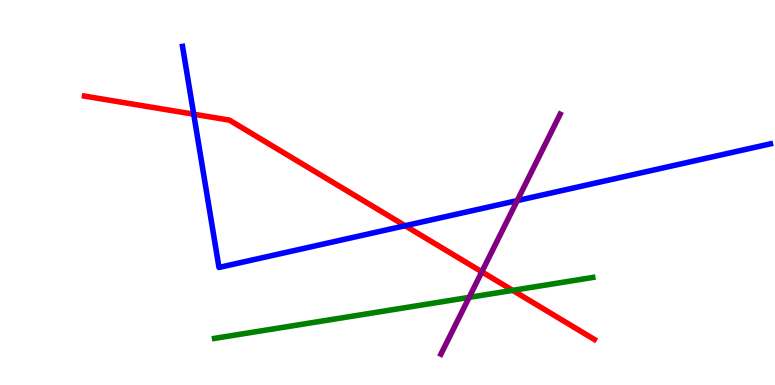[{'lines': ['blue', 'red'], 'intersections': [{'x': 2.5, 'y': 7.03}, {'x': 5.23, 'y': 4.14}]}, {'lines': ['green', 'red'], 'intersections': [{'x': 6.62, 'y': 2.46}]}, {'lines': ['purple', 'red'], 'intersections': [{'x': 6.22, 'y': 2.94}]}, {'lines': ['blue', 'green'], 'intersections': []}, {'lines': ['blue', 'purple'], 'intersections': [{'x': 6.67, 'y': 4.79}]}, {'lines': ['green', 'purple'], 'intersections': [{'x': 6.05, 'y': 2.28}]}]